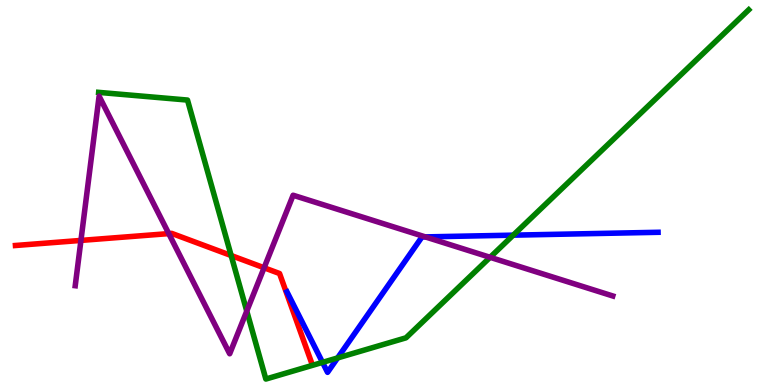[{'lines': ['blue', 'red'], 'intersections': []}, {'lines': ['green', 'red'], 'intersections': [{'x': 2.98, 'y': 3.36}]}, {'lines': ['purple', 'red'], 'intersections': [{'x': 1.04, 'y': 3.76}, {'x': 2.18, 'y': 3.93}, {'x': 3.41, 'y': 3.04}]}, {'lines': ['blue', 'green'], 'intersections': [{'x': 4.16, 'y': 0.588}, {'x': 4.36, 'y': 0.703}, {'x': 6.62, 'y': 3.89}]}, {'lines': ['blue', 'purple'], 'intersections': [{'x': 5.49, 'y': 3.85}]}, {'lines': ['green', 'purple'], 'intersections': [{'x': 3.18, 'y': 1.92}, {'x': 6.32, 'y': 3.32}]}]